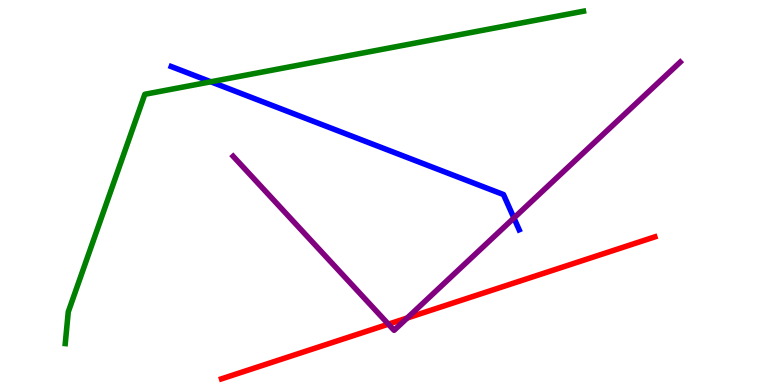[{'lines': ['blue', 'red'], 'intersections': []}, {'lines': ['green', 'red'], 'intersections': []}, {'lines': ['purple', 'red'], 'intersections': [{'x': 5.01, 'y': 1.58}, {'x': 5.25, 'y': 1.74}]}, {'lines': ['blue', 'green'], 'intersections': [{'x': 2.72, 'y': 7.88}]}, {'lines': ['blue', 'purple'], 'intersections': [{'x': 6.63, 'y': 4.34}]}, {'lines': ['green', 'purple'], 'intersections': []}]